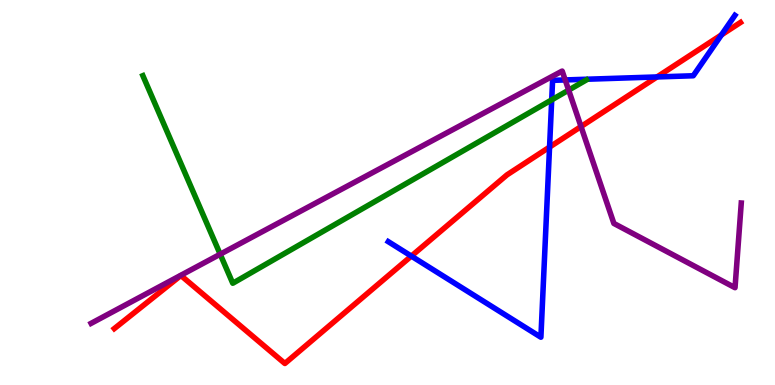[{'lines': ['blue', 'red'], 'intersections': [{'x': 5.31, 'y': 3.35}, {'x': 7.09, 'y': 6.18}, {'x': 8.48, 'y': 8.0}, {'x': 9.31, 'y': 9.09}]}, {'lines': ['green', 'red'], 'intersections': []}, {'lines': ['purple', 'red'], 'intersections': [{'x': 7.5, 'y': 6.71}]}, {'lines': ['blue', 'green'], 'intersections': [{'x': 7.12, 'y': 7.41}]}, {'lines': ['blue', 'purple'], 'intersections': [{'x': 7.29, 'y': 7.92}]}, {'lines': ['green', 'purple'], 'intersections': [{'x': 2.84, 'y': 3.4}, {'x': 7.34, 'y': 7.66}]}]